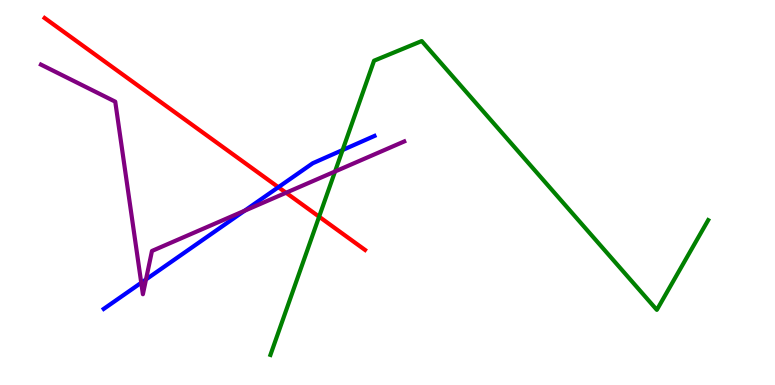[{'lines': ['blue', 'red'], 'intersections': [{'x': 3.59, 'y': 5.14}]}, {'lines': ['green', 'red'], 'intersections': [{'x': 4.12, 'y': 4.37}]}, {'lines': ['purple', 'red'], 'intersections': [{'x': 3.69, 'y': 4.99}]}, {'lines': ['blue', 'green'], 'intersections': [{'x': 4.42, 'y': 6.1}]}, {'lines': ['blue', 'purple'], 'intersections': [{'x': 1.82, 'y': 2.66}, {'x': 1.88, 'y': 2.74}, {'x': 3.16, 'y': 4.53}]}, {'lines': ['green', 'purple'], 'intersections': [{'x': 4.32, 'y': 5.55}]}]